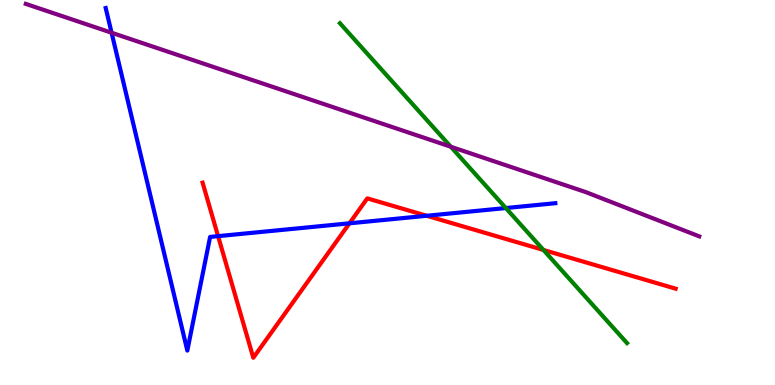[{'lines': ['blue', 'red'], 'intersections': [{'x': 2.81, 'y': 3.87}, {'x': 4.51, 'y': 4.2}, {'x': 5.51, 'y': 4.4}]}, {'lines': ['green', 'red'], 'intersections': [{'x': 7.01, 'y': 3.51}]}, {'lines': ['purple', 'red'], 'intersections': []}, {'lines': ['blue', 'green'], 'intersections': [{'x': 6.53, 'y': 4.6}]}, {'lines': ['blue', 'purple'], 'intersections': [{'x': 1.44, 'y': 9.15}]}, {'lines': ['green', 'purple'], 'intersections': [{'x': 5.82, 'y': 6.19}]}]